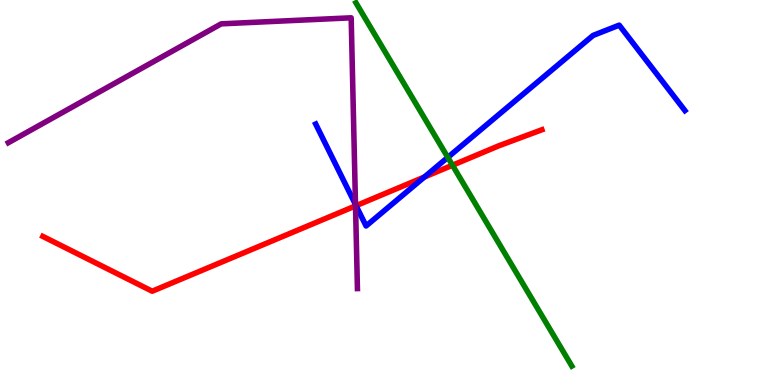[{'lines': ['blue', 'red'], 'intersections': [{'x': 4.59, 'y': 4.66}, {'x': 5.48, 'y': 5.4}]}, {'lines': ['green', 'red'], 'intersections': [{'x': 5.84, 'y': 5.71}]}, {'lines': ['purple', 'red'], 'intersections': [{'x': 4.59, 'y': 4.65}]}, {'lines': ['blue', 'green'], 'intersections': [{'x': 5.78, 'y': 5.91}]}, {'lines': ['blue', 'purple'], 'intersections': [{'x': 4.59, 'y': 4.69}]}, {'lines': ['green', 'purple'], 'intersections': []}]